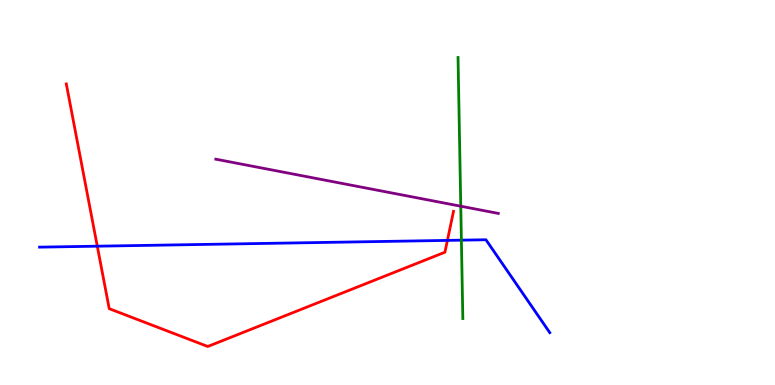[{'lines': ['blue', 'red'], 'intersections': [{'x': 1.26, 'y': 3.61}, {'x': 5.77, 'y': 3.76}]}, {'lines': ['green', 'red'], 'intersections': []}, {'lines': ['purple', 'red'], 'intersections': []}, {'lines': ['blue', 'green'], 'intersections': [{'x': 5.95, 'y': 3.76}]}, {'lines': ['blue', 'purple'], 'intersections': []}, {'lines': ['green', 'purple'], 'intersections': [{'x': 5.95, 'y': 4.64}]}]